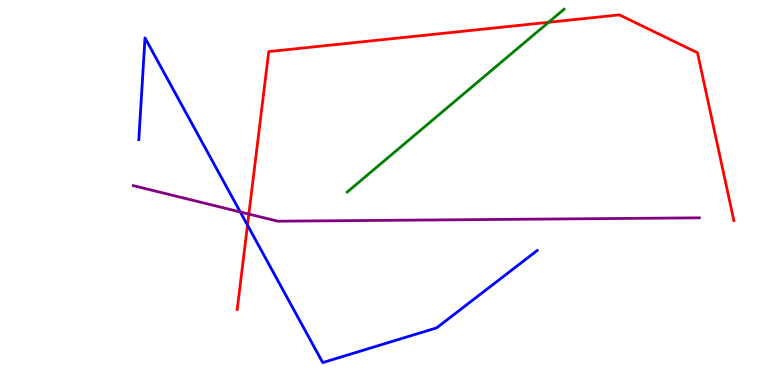[{'lines': ['blue', 'red'], 'intersections': [{'x': 3.19, 'y': 4.15}]}, {'lines': ['green', 'red'], 'intersections': [{'x': 7.08, 'y': 9.42}]}, {'lines': ['purple', 'red'], 'intersections': [{'x': 3.21, 'y': 4.44}]}, {'lines': ['blue', 'green'], 'intersections': []}, {'lines': ['blue', 'purple'], 'intersections': [{'x': 3.1, 'y': 4.49}]}, {'lines': ['green', 'purple'], 'intersections': []}]